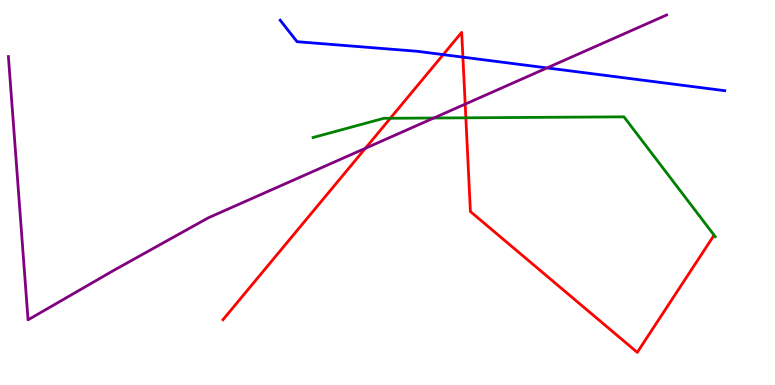[{'lines': ['blue', 'red'], 'intersections': [{'x': 5.72, 'y': 8.58}, {'x': 5.97, 'y': 8.52}]}, {'lines': ['green', 'red'], 'intersections': [{'x': 5.04, 'y': 6.93}, {'x': 6.01, 'y': 6.94}]}, {'lines': ['purple', 'red'], 'intersections': [{'x': 4.71, 'y': 6.15}, {'x': 6.0, 'y': 7.3}]}, {'lines': ['blue', 'green'], 'intersections': []}, {'lines': ['blue', 'purple'], 'intersections': [{'x': 7.06, 'y': 8.24}]}, {'lines': ['green', 'purple'], 'intersections': [{'x': 5.6, 'y': 6.93}]}]